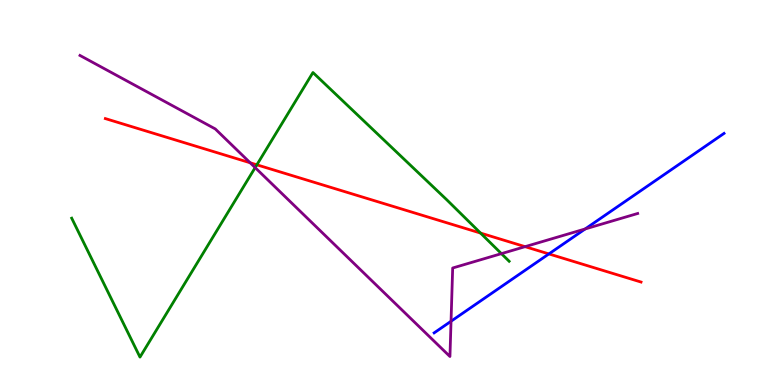[{'lines': ['blue', 'red'], 'intersections': [{'x': 7.08, 'y': 3.4}]}, {'lines': ['green', 'red'], 'intersections': [{'x': 3.31, 'y': 5.72}, {'x': 6.2, 'y': 3.95}]}, {'lines': ['purple', 'red'], 'intersections': [{'x': 3.23, 'y': 5.77}, {'x': 6.78, 'y': 3.59}]}, {'lines': ['blue', 'green'], 'intersections': []}, {'lines': ['blue', 'purple'], 'intersections': [{'x': 5.82, 'y': 1.66}, {'x': 7.55, 'y': 4.05}]}, {'lines': ['green', 'purple'], 'intersections': [{'x': 3.29, 'y': 5.65}, {'x': 6.47, 'y': 3.41}]}]